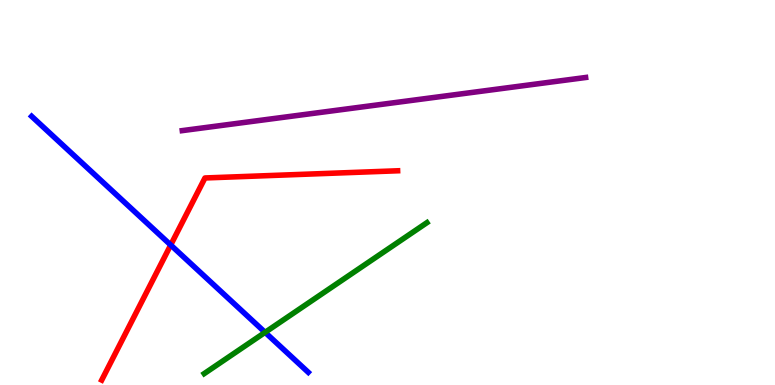[{'lines': ['blue', 'red'], 'intersections': [{'x': 2.2, 'y': 3.64}]}, {'lines': ['green', 'red'], 'intersections': []}, {'lines': ['purple', 'red'], 'intersections': []}, {'lines': ['blue', 'green'], 'intersections': [{'x': 3.42, 'y': 1.37}]}, {'lines': ['blue', 'purple'], 'intersections': []}, {'lines': ['green', 'purple'], 'intersections': []}]